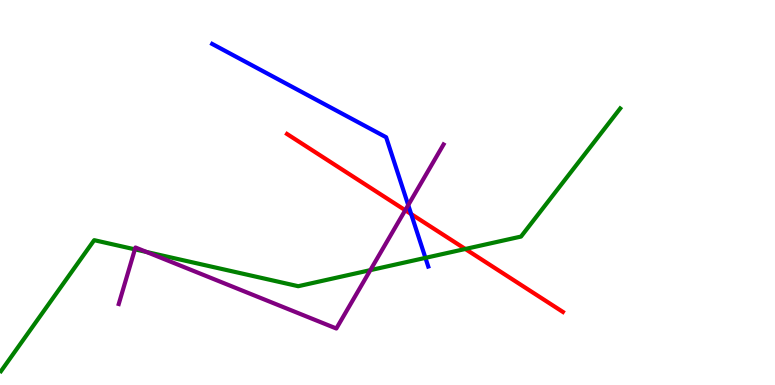[{'lines': ['blue', 'red'], 'intersections': [{'x': 5.31, 'y': 4.44}]}, {'lines': ['green', 'red'], 'intersections': [{'x': 6.0, 'y': 3.53}]}, {'lines': ['purple', 'red'], 'intersections': [{'x': 5.23, 'y': 4.54}]}, {'lines': ['blue', 'green'], 'intersections': [{'x': 5.49, 'y': 3.3}]}, {'lines': ['blue', 'purple'], 'intersections': [{'x': 5.27, 'y': 4.67}]}, {'lines': ['green', 'purple'], 'intersections': [{'x': 1.74, 'y': 3.52}, {'x': 1.89, 'y': 3.45}, {'x': 4.78, 'y': 2.98}]}]